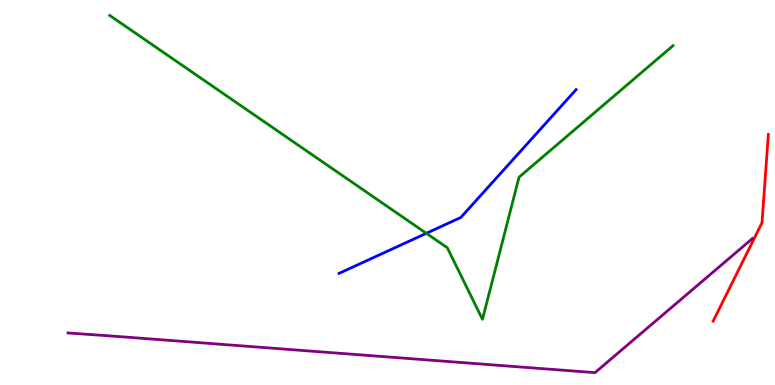[{'lines': ['blue', 'red'], 'intersections': []}, {'lines': ['green', 'red'], 'intersections': []}, {'lines': ['purple', 'red'], 'intersections': []}, {'lines': ['blue', 'green'], 'intersections': [{'x': 5.5, 'y': 3.94}]}, {'lines': ['blue', 'purple'], 'intersections': []}, {'lines': ['green', 'purple'], 'intersections': []}]